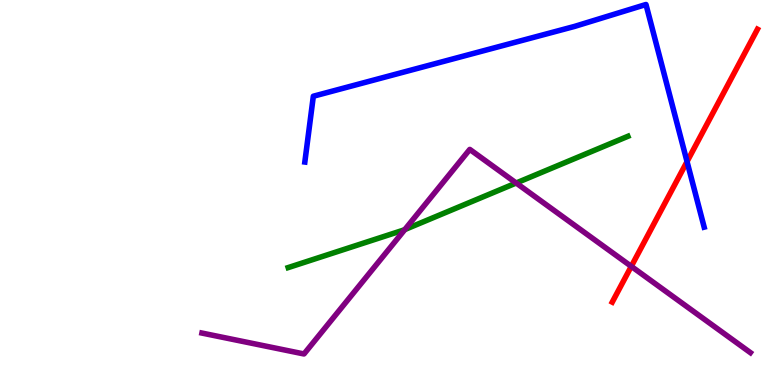[{'lines': ['blue', 'red'], 'intersections': [{'x': 8.86, 'y': 5.8}]}, {'lines': ['green', 'red'], 'intersections': []}, {'lines': ['purple', 'red'], 'intersections': [{'x': 8.15, 'y': 3.08}]}, {'lines': ['blue', 'green'], 'intersections': []}, {'lines': ['blue', 'purple'], 'intersections': []}, {'lines': ['green', 'purple'], 'intersections': [{'x': 5.22, 'y': 4.04}, {'x': 6.66, 'y': 5.25}]}]